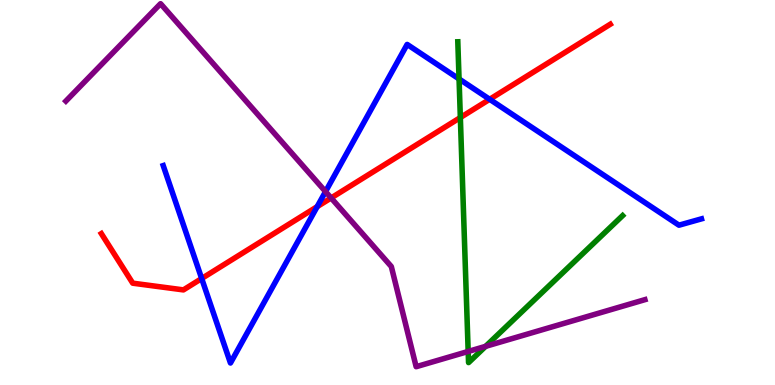[{'lines': ['blue', 'red'], 'intersections': [{'x': 2.6, 'y': 2.77}, {'x': 4.09, 'y': 4.63}, {'x': 6.32, 'y': 7.42}]}, {'lines': ['green', 'red'], 'intersections': [{'x': 5.94, 'y': 6.95}]}, {'lines': ['purple', 'red'], 'intersections': [{'x': 4.27, 'y': 4.86}]}, {'lines': ['blue', 'green'], 'intersections': [{'x': 5.92, 'y': 7.95}]}, {'lines': ['blue', 'purple'], 'intersections': [{'x': 4.2, 'y': 5.02}]}, {'lines': ['green', 'purple'], 'intersections': [{'x': 6.04, 'y': 0.871}, {'x': 6.27, 'y': 1.0}]}]